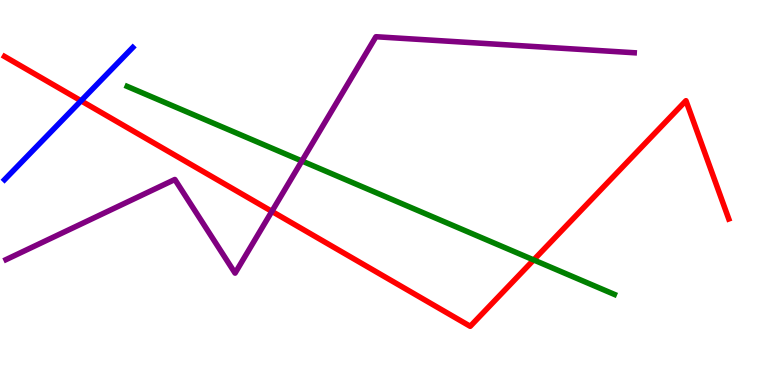[{'lines': ['blue', 'red'], 'intersections': [{'x': 1.05, 'y': 7.38}]}, {'lines': ['green', 'red'], 'intersections': [{'x': 6.89, 'y': 3.25}]}, {'lines': ['purple', 'red'], 'intersections': [{'x': 3.51, 'y': 4.51}]}, {'lines': ['blue', 'green'], 'intersections': []}, {'lines': ['blue', 'purple'], 'intersections': []}, {'lines': ['green', 'purple'], 'intersections': [{'x': 3.9, 'y': 5.82}]}]